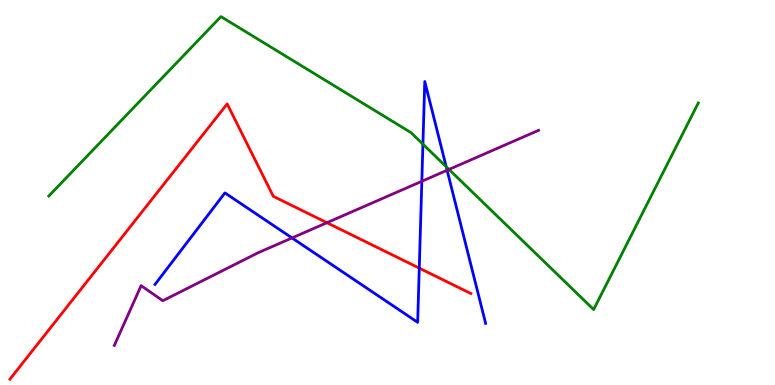[{'lines': ['blue', 'red'], 'intersections': [{'x': 5.41, 'y': 3.04}]}, {'lines': ['green', 'red'], 'intersections': []}, {'lines': ['purple', 'red'], 'intersections': [{'x': 4.22, 'y': 4.22}]}, {'lines': ['blue', 'green'], 'intersections': [{'x': 5.46, 'y': 6.26}, {'x': 5.76, 'y': 5.67}]}, {'lines': ['blue', 'purple'], 'intersections': [{'x': 3.77, 'y': 3.82}, {'x': 5.44, 'y': 5.29}, {'x': 5.77, 'y': 5.58}]}, {'lines': ['green', 'purple'], 'intersections': [{'x': 5.79, 'y': 5.6}]}]